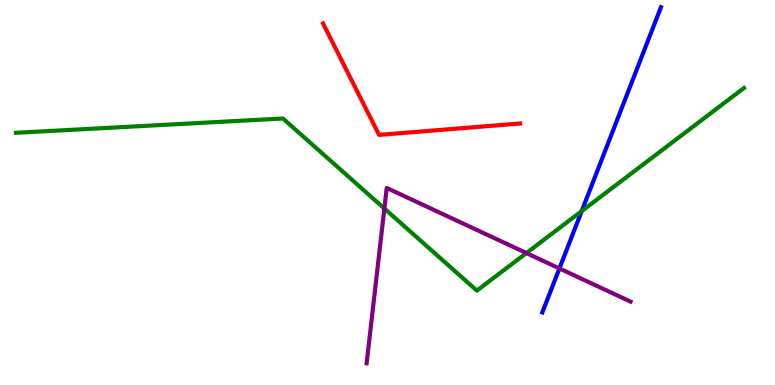[{'lines': ['blue', 'red'], 'intersections': []}, {'lines': ['green', 'red'], 'intersections': []}, {'lines': ['purple', 'red'], 'intersections': []}, {'lines': ['blue', 'green'], 'intersections': [{'x': 7.51, 'y': 4.52}]}, {'lines': ['blue', 'purple'], 'intersections': [{'x': 7.22, 'y': 3.03}]}, {'lines': ['green', 'purple'], 'intersections': [{'x': 4.96, 'y': 4.58}, {'x': 6.79, 'y': 3.43}]}]